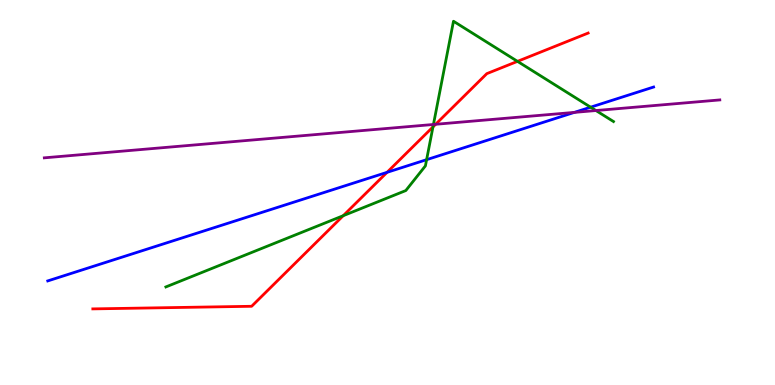[{'lines': ['blue', 'red'], 'intersections': [{'x': 4.99, 'y': 5.52}]}, {'lines': ['green', 'red'], 'intersections': [{'x': 4.43, 'y': 4.4}, {'x': 5.59, 'y': 6.7}, {'x': 6.68, 'y': 8.41}]}, {'lines': ['purple', 'red'], 'intersections': [{'x': 5.62, 'y': 6.77}]}, {'lines': ['blue', 'green'], 'intersections': [{'x': 5.5, 'y': 5.85}, {'x': 7.62, 'y': 7.22}]}, {'lines': ['blue', 'purple'], 'intersections': [{'x': 7.41, 'y': 7.08}]}, {'lines': ['green', 'purple'], 'intersections': [{'x': 5.59, 'y': 6.77}, {'x': 7.69, 'y': 7.13}]}]